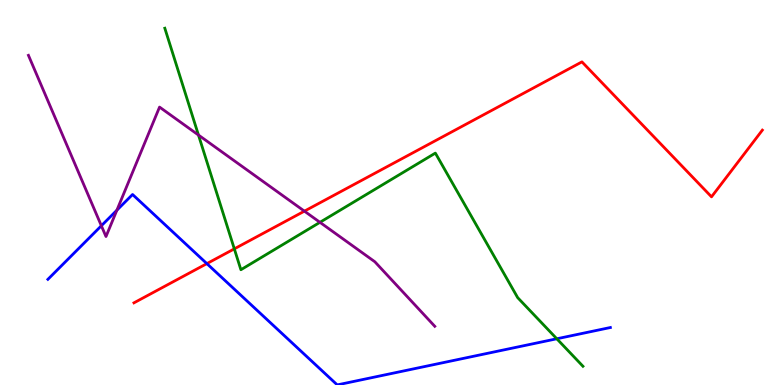[{'lines': ['blue', 'red'], 'intersections': [{'x': 2.67, 'y': 3.15}]}, {'lines': ['green', 'red'], 'intersections': [{'x': 3.02, 'y': 3.54}]}, {'lines': ['purple', 'red'], 'intersections': [{'x': 3.93, 'y': 4.52}]}, {'lines': ['blue', 'green'], 'intersections': [{'x': 7.18, 'y': 1.2}]}, {'lines': ['blue', 'purple'], 'intersections': [{'x': 1.31, 'y': 4.14}, {'x': 1.51, 'y': 4.54}]}, {'lines': ['green', 'purple'], 'intersections': [{'x': 2.56, 'y': 6.49}, {'x': 4.13, 'y': 4.23}]}]